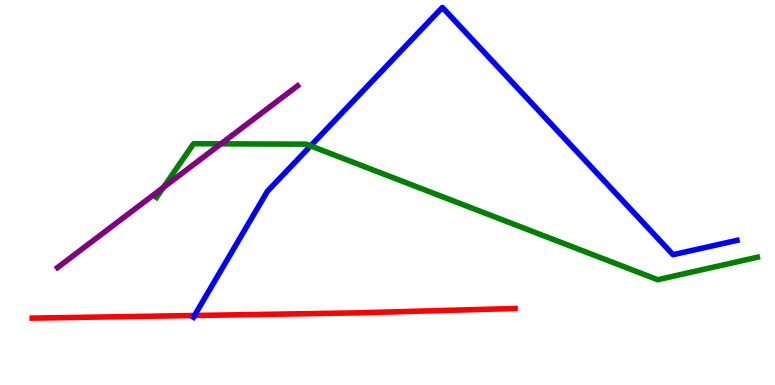[{'lines': ['blue', 'red'], 'intersections': [{'x': 2.51, 'y': 1.81}]}, {'lines': ['green', 'red'], 'intersections': []}, {'lines': ['purple', 'red'], 'intersections': []}, {'lines': ['blue', 'green'], 'intersections': [{'x': 4.01, 'y': 6.21}]}, {'lines': ['blue', 'purple'], 'intersections': []}, {'lines': ['green', 'purple'], 'intersections': [{'x': 2.11, 'y': 5.13}, {'x': 2.85, 'y': 6.26}]}]